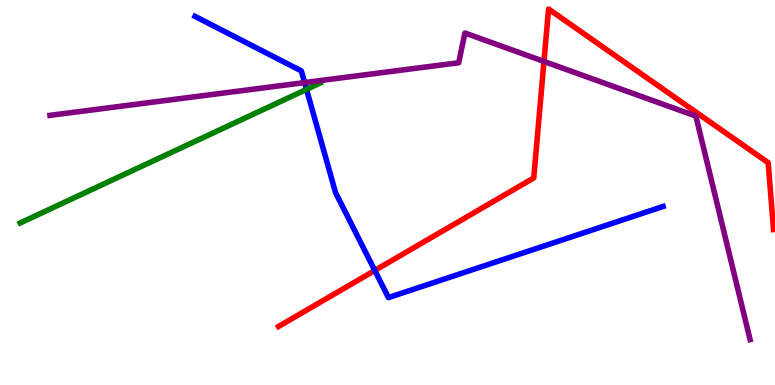[{'lines': ['blue', 'red'], 'intersections': [{'x': 4.84, 'y': 2.97}]}, {'lines': ['green', 'red'], 'intersections': []}, {'lines': ['purple', 'red'], 'intersections': [{'x': 7.02, 'y': 8.4}]}, {'lines': ['blue', 'green'], 'intersections': [{'x': 3.96, 'y': 7.68}]}, {'lines': ['blue', 'purple'], 'intersections': [{'x': 3.93, 'y': 7.85}]}, {'lines': ['green', 'purple'], 'intersections': []}]